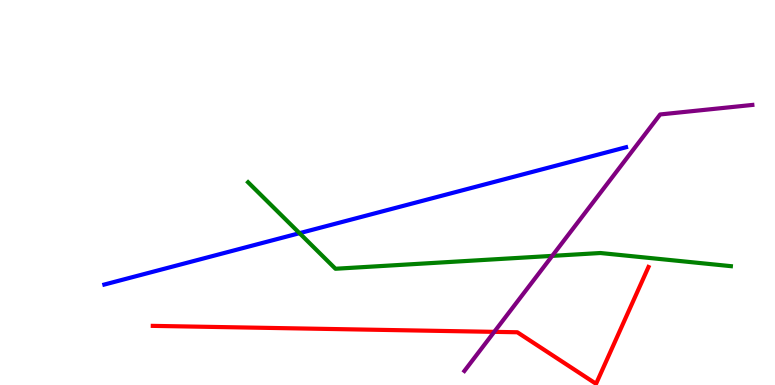[{'lines': ['blue', 'red'], 'intersections': []}, {'lines': ['green', 'red'], 'intersections': []}, {'lines': ['purple', 'red'], 'intersections': [{'x': 6.38, 'y': 1.38}]}, {'lines': ['blue', 'green'], 'intersections': [{'x': 3.86, 'y': 3.94}]}, {'lines': ['blue', 'purple'], 'intersections': []}, {'lines': ['green', 'purple'], 'intersections': [{'x': 7.13, 'y': 3.35}]}]